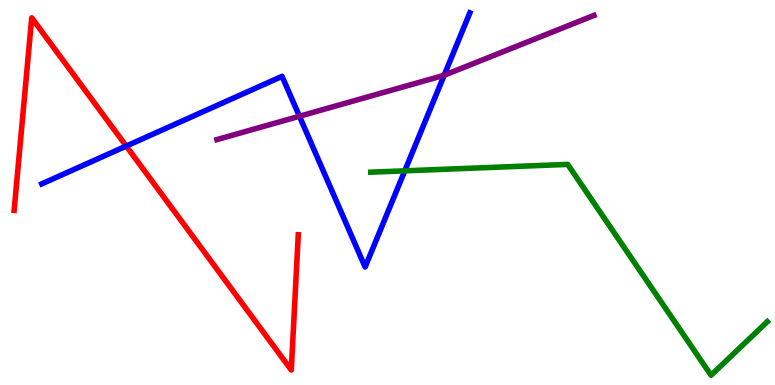[{'lines': ['blue', 'red'], 'intersections': [{'x': 1.63, 'y': 6.21}]}, {'lines': ['green', 'red'], 'intersections': []}, {'lines': ['purple', 'red'], 'intersections': []}, {'lines': ['blue', 'green'], 'intersections': [{'x': 5.22, 'y': 5.56}]}, {'lines': ['blue', 'purple'], 'intersections': [{'x': 3.86, 'y': 6.98}, {'x': 5.73, 'y': 8.05}]}, {'lines': ['green', 'purple'], 'intersections': []}]